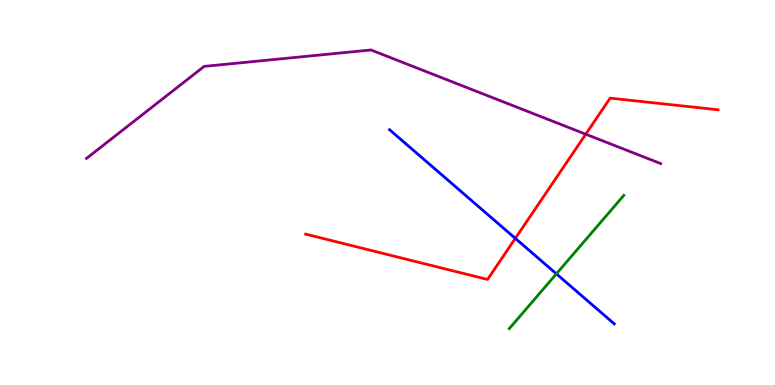[{'lines': ['blue', 'red'], 'intersections': [{'x': 6.65, 'y': 3.81}]}, {'lines': ['green', 'red'], 'intersections': []}, {'lines': ['purple', 'red'], 'intersections': [{'x': 7.56, 'y': 6.51}]}, {'lines': ['blue', 'green'], 'intersections': [{'x': 7.18, 'y': 2.89}]}, {'lines': ['blue', 'purple'], 'intersections': []}, {'lines': ['green', 'purple'], 'intersections': []}]